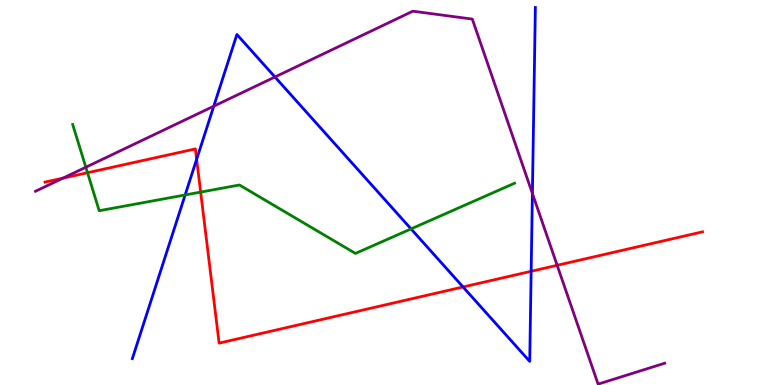[{'lines': ['blue', 'red'], 'intersections': [{'x': 2.54, 'y': 5.86}, {'x': 5.97, 'y': 2.55}, {'x': 6.85, 'y': 2.95}]}, {'lines': ['green', 'red'], 'intersections': [{'x': 1.13, 'y': 5.51}, {'x': 2.59, 'y': 5.01}]}, {'lines': ['purple', 'red'], 'intersections': [{'x': 0.813, 'y': 5.37}, {'x': 7.19, 'y': 3.11}]}, {'lines': ['blue', 'green'], 'intersections': [{'x': 2.39, 'y': 4.94}, {'x': 5.3, 'y': 4.05}]}, {'lines': ['blue', 'purple'], 'intersections': [{'x': 2.76, 'y': 7.24}, {'x': 3.55, 'y': 8.0}, {'x': 6.87, 'y': 4.98}]}, {'lines': ['green', 'purple'], 'intersections': [{'x': 1.11, 'y': 5.66}]}]